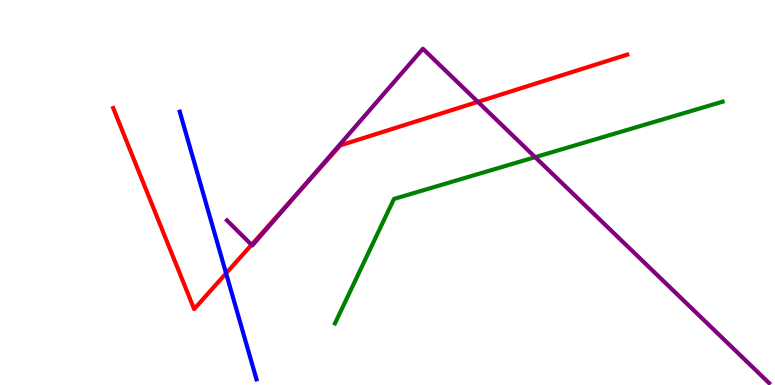[{'lines': ['blue', 'red'], 'intersections': [{'x': 2.92, 'y': 2.9}]}, {'lines': ['green', 'red'], 'intersections': []}, {'lines': ['purple', 'red'], 'intersections': [{'x': 3.25, 'y': 3.64}, {'x': 3.85, 'y': 5.01}, {'x': 6.17, 'y': 7.35}]}, {'lines': ['blue', 'green'], 'intersections': []}, {'lines': ['blue', 'purple'], 'intersections': []}, {'lines': ['green', 'purple'], 'intersections': [{'x': 6.91, 'y': 5.92}]}]